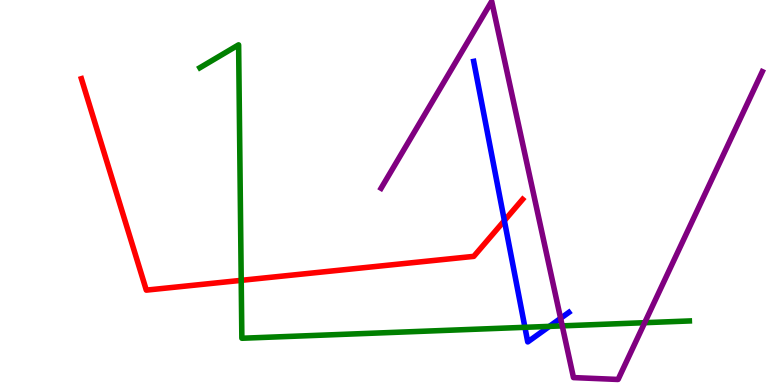[{'lines': ['blue', 'red'], 'intersections': [{'x': 6.51, 'y': 4.27}]}, {'lines': ['green', 'red'], 'intersections': [{'x': 3.11, 'y': 2.72}]}, {'lines': ['purple', 'red'], 'intersections': []}, {'lines': ['blue', 'green'], 'intersections': [{'x': 6.77, 'y': 1.5}, {'x': 7.09, 'y': 1.52}]}, {'lines': ['blue', 'purple'], 'intersections': [{'x': 7.23, 'y': 1.73}]}, {'lines': ['green', 'purple'], 'intersections': [{'x': 7.25, 'y': 1.54}, {'x': 8.32, 'y': 1.62}]}]